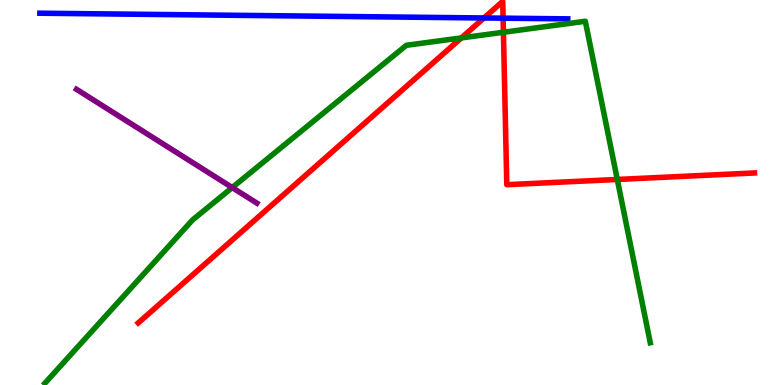[{'lines': ['blue', 'red'], 'intersections': [{'x': 6.24, 'y': 9.53}, {'x': 6.49, 'y': 9.53}]}, {'lines': ['green', 'red'], 'intersections': [{'x': 5.95, 'y': 9.02}, {'x': 6.5, 'y': 9.16}, {'x': 7.96, 'y': 5.34}]}, {'lines': ['purple', 'red'], 'intersections': []}, {'lines': ['blue', 'green'], 'intersections': []}, {'lines': ['blue', 'purple'], 'intersections': []}, {'lines': ['green', 'purple'], 'intersections': [{'x': 3.0, 'y': 5.13}]}]